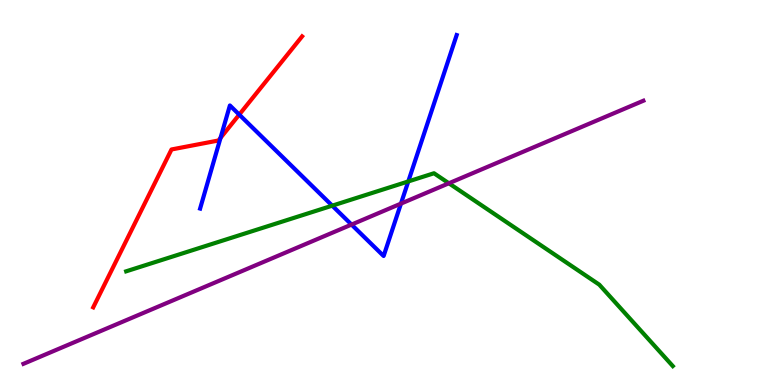[{'lines': ['blue', 'red'], 'intersections': [{'x': 2.85, 'y': 6.42}, {'x': 3.09, 'y': 7.02}]}, {'lines': ['green', 'red'], 'intersections': []}, {'lines': ['purple', 'red'], 'intersections': []}, {'lines': ['blue', 'green'], 'intersections': [{'x': 4.29, 'y': 4.66}, {'x': 5.27, 'y': 5.29}]}, {'lines': ['blue', 'purple'], 'intersections': [{'x': 4.54, 'y': 4.17}, {'x': 5.17, 'y': 4.71}]}, {'lines': ['green', 'purple'], 'intersections': [{'x': 5.79, 'y': 5.24}]}]